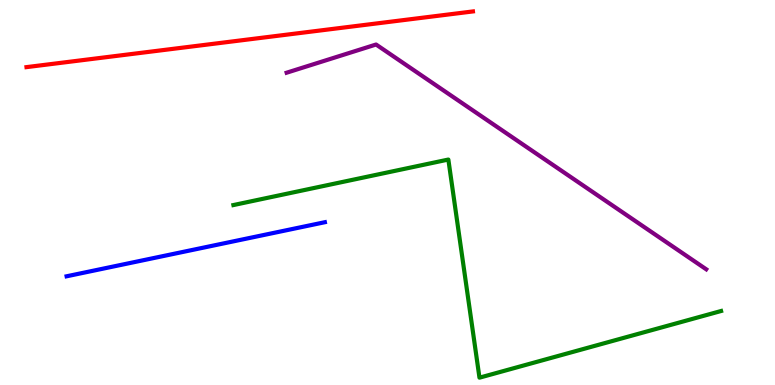[{'lines': ['blue', 'red'], 'intersections': []}, {'lines': ['green', 'red'], 'intersections': []}, {'lines': ['purple', 'red'], 'intersections': []}, {'lines': ['blue', 'green'], 'intersections': []}, {'lines': ['blue', 'purple'], 'intersections': []}, {'lines': ['green', 'purple'], 'intersections': []}]